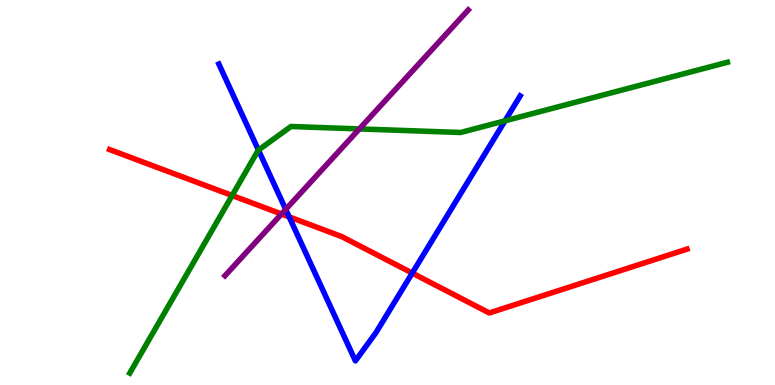[{'lines': ['blue', 'red'], 'intersections': [{'x': 3.73, 'y': 4.37}, {'x': 5.32, 'y': 2.91}]}, {'lines': ['green', 'red'], 'intersections': [{'x': 3.0, 'y': 4.92}]}, {'lines': ['purple', 'red'], 'intersections': [{'x': 3.63, 'y': 4.44}]}, {'lines': ['blue', 'green'], 'intersections': [{'x': 3.33, 'y': 6.1}, {'x': 6.52, 'y': 6.86}]}, {'lines': ['blue', 'purple'], 'intersections': [{'x': 3.69, 'y': 4.56}]}, {'lines': ['green', 'purple'], 'intersections': [{'x': 4.64, 'y': 6.65}]}]